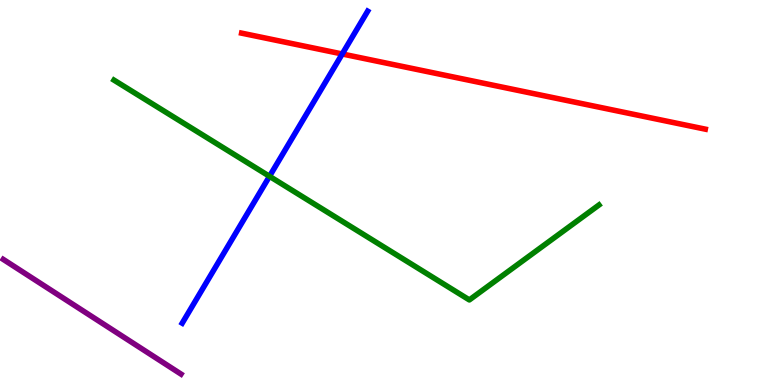[{'lines': ['blue', 'red'], 'intersections': [{'x': 4.42, 'y': 8.6}]}, {'lines': ['green', 'red'], 'intersections': []}, {'lines': ['purple', 'red'], 'intersections': []}, {'lines': ['blue', 'green'], 'intersections': [{'x': 3.48, 'y': 5.42}]}, {'lines': ['blue', 'purple'], 'intersections': []}, {'lines': ['green', 'purple'], 'intersections': []}]